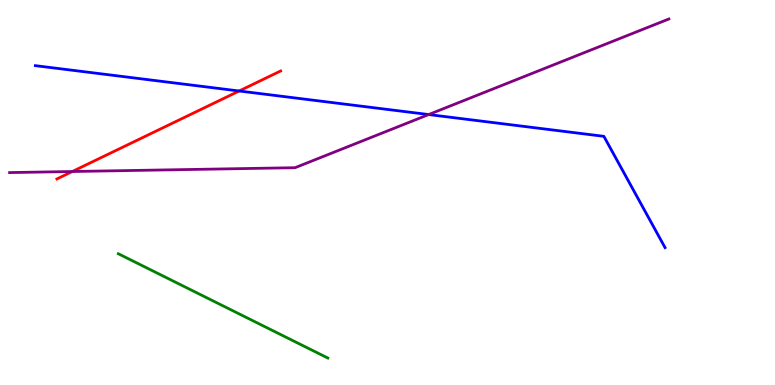[{'lines': ['blue', 'red'], 'intersections': [{'x': 3.09, 'y': 7.64}]}, {'lines': ['green', 'red'], 'intersections': []}, {'lines': ['purple', 'red'], 'intersections': [{'x': 0.933, 'y': 5.55}]}, {'lines': ['blue', 'green'], 'intersections': []}, {'lines': ['blue', 'purple'], 'intersections': [{'x': 5.53, 'y': 7.02}]}, {'lines': ['green', 'purple'], 'intersections': []}]